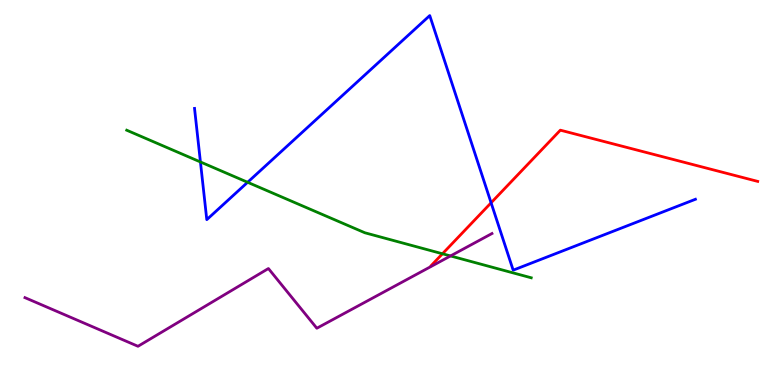[{'lines': ['blue', 'red'], 'intersections': [{'x': 6.34, 'y': 4.73}]}, {'lines': ['green', 'red'], 'intersections': [{'x': 5.71, 'y': 3.41}]}, {'lines': ['purple', 'red'], 'intersections': []}, {'lines': ['blue', 'green'], 'intersections': [{'x': 2.59, 'y': 5.79}, {'x': 3.2, 'y': 5.27}]}, {'lines': ['blue', 'purple'], 'intersections': []}, {'lines': ['green', 'purple'], 'intersections': [{'x': 5.81, 'y': 3.35}]}]